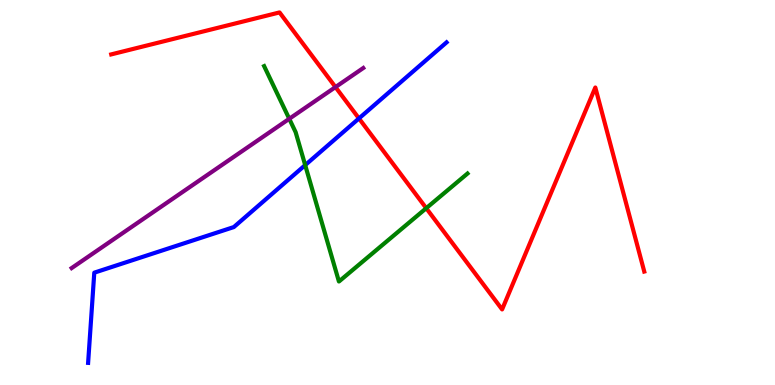[{'lines': ['blue', 'red'], 'intersections': [{'x': 4.63, 'y': 6.92}]}, {'lines': ['green', 'red'], 'intersections': [{'x': 5.5, 'y': 4.59}]}, {'lines': ['purple', 'red'], 'intersections': [{'x': 4.33, 'y': 7.74}]}, {'lines': ['blue', 'green'], 'intersections': [{'x': 3.94, 'y': 5.71}]}, {'lines': ['blue', 'purple'], 'intersections': []}, {'lines': ['green', 'purple'], 'intersections': [{'x': 3.73, 'y': 6.91}]}]